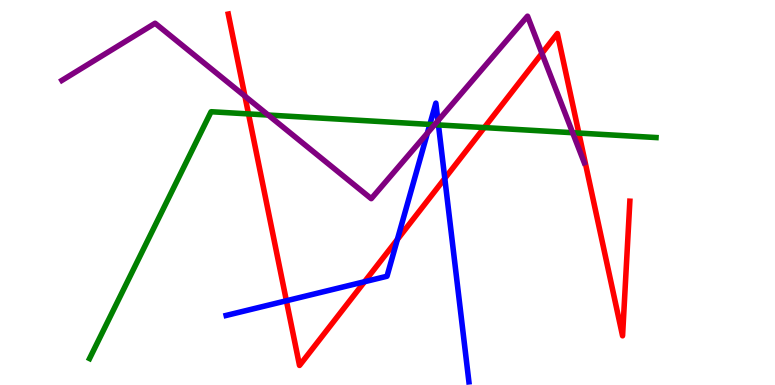[{'lines': ['blue', 'red'], 'intersections': [{'x': 3.7, 'y': 2.19}, {'x': 4.7, 'y': 2.68}, {'x': 5.13, 'y': 3.78}, {'x': 5.74, 'y': 5.37}]}, {'lines': ['green', 'red'], 'intersections': [{'x': 3.21, 'y': 7.04}, {'x': 6.25, 'y': 6.69}, {'x': 7.47, 'y': 6.54}]}, {'lines': ['purple', 'red'], 'intersections': [{'x': 3.16, 'y': 7.5}, {'x': 6.99, 'y': 8.61}]}, {'lines': ['blue', 'green'], 'intersections': [{'x': 5.55, 'y': 6.77}, {'x': 5.66, 'y': 6.76}]}, {'lines': ['blue', 'purple'], 'intersections': [{'x': 5.51, 'y': 6.54}, {'x': 5.65, 'y': 6.86}]}, {'lines': ['green', 'purple'], 'intersections': [{'x': 3.46, 'y': 7.01}, {'x': 5.61, 'y': 6.76}, {'x': 7.39, 'y': 6.55}]}]